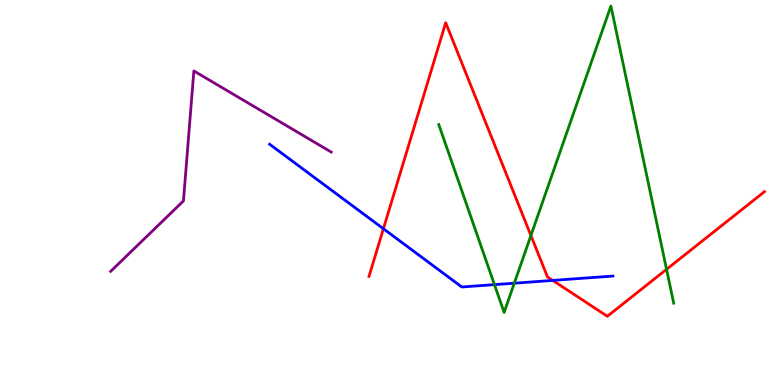[{'lines': ['blue', 'red'], 'intersections': [{'x': 4.95, 'y': 4.06}, {'x': 7.13, 'y': 2.72}]}, {'lines': ['green', 'red'], 'intersections': [{'x': 6.85, 'y': 3.88}, {'x': 8.6, 'y': 3.0}]}, {'lines': ['purple', 'red'], 'intersections': []}, {'lines': ['blue', 'green'], 'intersections': [{'x': 6.38, 'y': 2.61}, {'x': 6.64, 'y': 2.64}]}, {'lines': ['blue', 'purple'], 'intersections': []}, {'lines': ['green', 'purple'], 'intersections': []}]